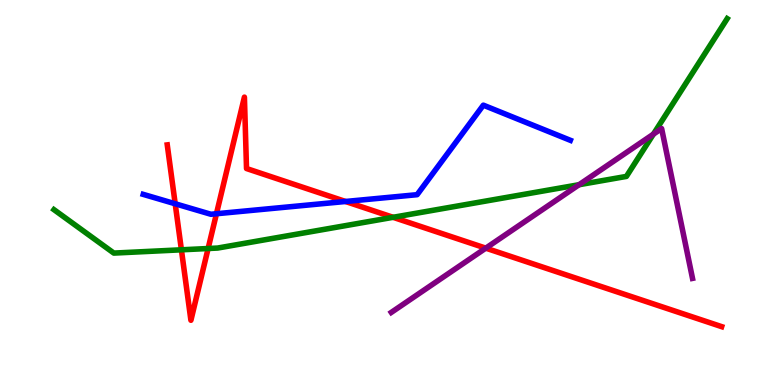[{'lines': ['blue', 'red'], 'intersections': [{'x': 2.26, 'y': 4.71}, {'x': 2.79, 'y': 4.45}, {'x': 4.46, 'y': 4.77}]}, {'lines': ['green', 'red'], 'intersections': [{'x': 2.34, 'y': 3.51}, {'x': 2.69, 'y': 3.55}, {'x': 5.07, 'y': 4.36}]}, {'lines': ['purple', 'red'], 'intersections': [{'x': 6.27, 'y': 3.55}]}, {'lines': ['blue', 'green'], 'intersections': []}, {'lines': ['blue', 'purple'], 'intersections': []}, {'lines': ['green', 'purple'], 'intersections': [{'x': 7.47, 'y': 5.2}, {'x': 8.43, 'y': 6.52}]}]